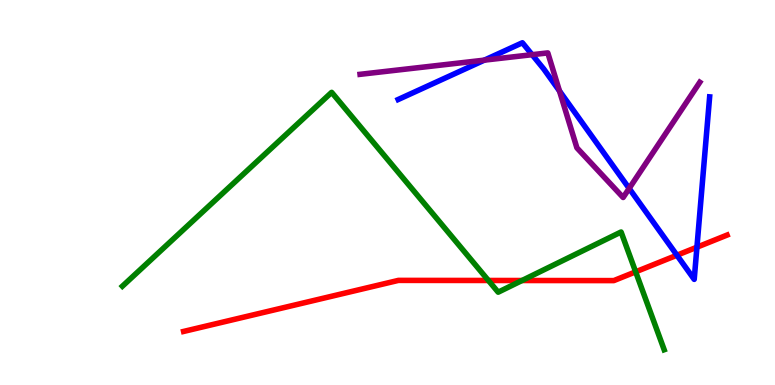[{'lines': ['blue', 'red'], 'intersections': [{'x': 8.73, 'y': 3.37}, {'x': 8.99, 'y': 3.58}]}, {'lines': ['green', 'red'], 'intersections': [{'x': 6.3, 'y': 2.71}, {'x': 6.74, 'y': 2.71}, {'x': 8.2, 'y': 2.94}]}, {'lines': ['purple', 'red'], 'intersections': []}, {'lines': ['blue', 'green'], 'intersections': []}, {'lines': ['blue', 'purple'], 'intersections': [{'x': 6.25, 'y': 8.44}, {'x': 6.87, 'y': 8.58}, {'x': 7.22, 'y': 7.64}, {'x': 8.12, 'y': 5.11}]}, {'lines': ['green', 'purple'], 'intersections': []}]